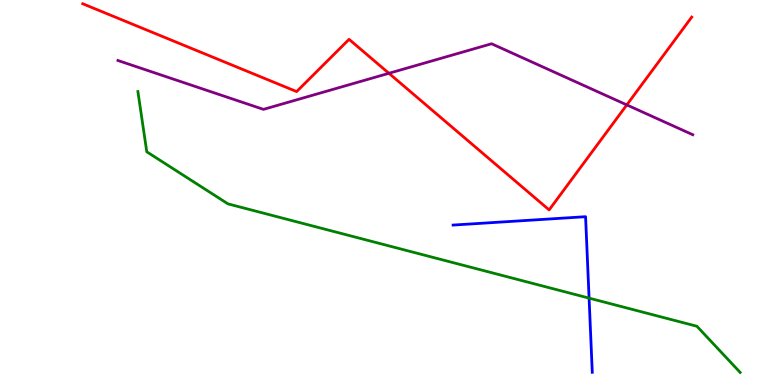[{'lines': ['blue', 'red'], 'intersections': []}, {'lines': ['green', 'red'], 'intersections': []}, {'lines': ['purple', 'red'], 'intersections': [{'x': 5.02, 'y': 8.1}, {'x': 8.09, 'y': 7.28}]}, {'lines': ['blue', 'green'], 'intersections': [{'x': 7.6, 'y': 2.26}]}, {'lines': ['blue', 'purple'], 'intersections': []}, {'lines': ['green', 'purple'], 'intersections': []}]